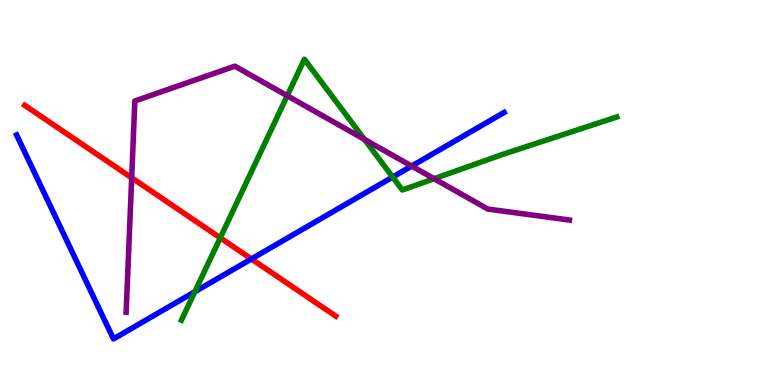[{'lines': ['blue', 'red'], 'intersections': [{'x': 3.24, 'y': 3.27}]}, {'lines': ['green', 'red'], 'intersections': [{'x': 2.84, 'y': 3.82}]}, {'lines': ['purple', 'red'], 'intersections': [{'x': 1.7, 'y': 5.38}]}, {'lines': ['blue', 'green'], 'intersections': [{'x': 2.51, 'y': 2.42}, {'x': 5.07, 'y': 5.4}]}, {'lines': ['blue', 'purple'], 'intersections': [{'x': 5.31, 'y': 5.69}]}, {'lines': ['green', 'purple'], 'intersections': [{'x': 3.71, 'y': 7.51}, {'x': 4.7, 'y': 6.38}, {'x': 5.6, 'y': 5.36}]}]